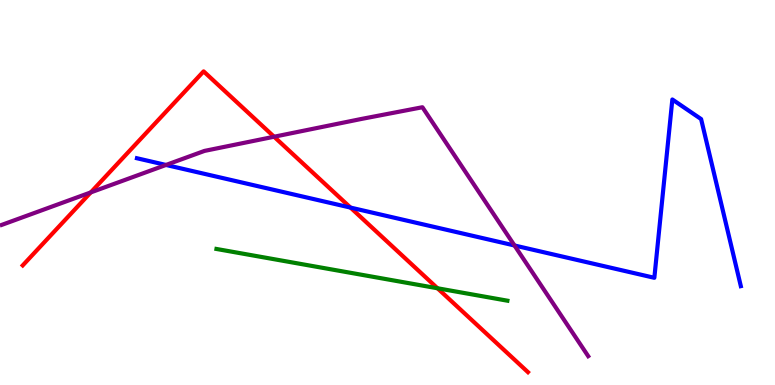[{'lines': ['blue', 'red'], 'intersections': [{'x': 4.52, 'y': 4.61}]}, {'lines': ['green', 'red'], 'intersections': [{'x': 5.65, 'y': 2.51}]}, {'lines': ['purple', 'red'], 'intersections': [{'x': 1.17, 'y': 5.0}, {'x': 3.54, 'y': 6.45}]}, {'lines': ['blue', 'green'], 'intersections': []}, {'lines': ['blue', 'purple'], 'intersections': [{'x': 2.14, 'y': 5.72}, {'x': 6.64, 'y': 3.62}]}, {'lines': ['green', 'purple'], 'intersections': []}]